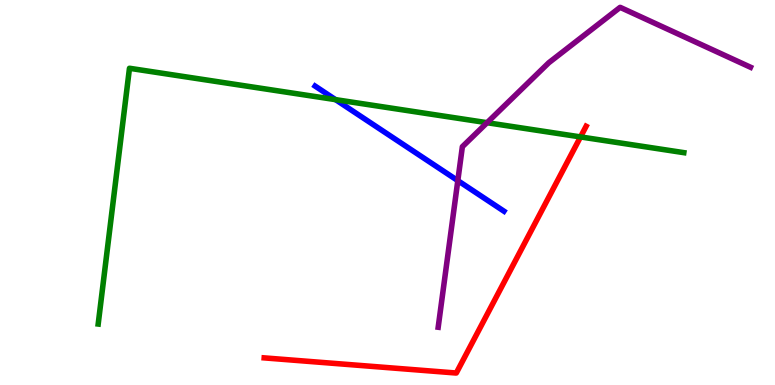[{'lines': ['blue', 'red'], 'intersections': []}, {'lines': ['green', 'red'], 'intersections': [{'x': 7.49, 'y': 6.44}]}, {'lines': ['purple', 'red'], 'intersections': []}, {'lines': ['blue', 'green'], 'intersections': [{'x': 4.33, 'y': 7.41}]}, {'lines': ['blue', 'purple'], 'intersections': [{'x': 5.91, 'y': 5.31}]}, {'lines': ['green', 'purple'], 'intersections': [{'x': 6.28, 'y': 6.81}]}]